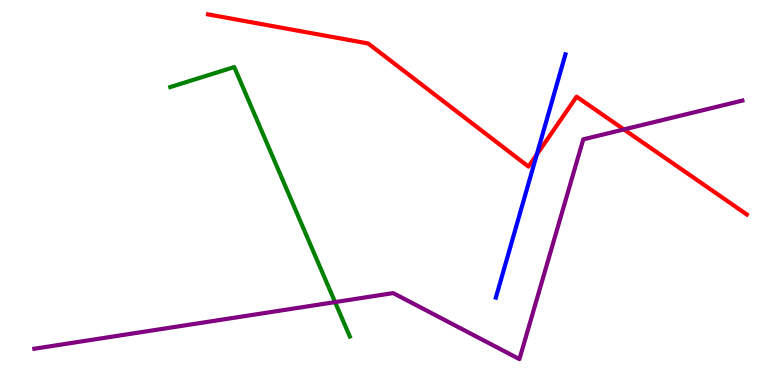[{'lines': ['blue', 'red'], 'intersections': [{'x': 6.93, 'y': 5.99}]}, {'lines': ['green', 'red'], 'intersections': []}, {'lines': ['purple', 'red'], 'intersections': [{'x': 8.05, 'y': 6.64}]}, {'lines': ['blue', 'green'], 'intersections': []}, {'lines': ['blue', 'purple'], 'intersections': []}, {'lines': ['green', 'purple'], 'intersections': [{'x': 4.32, 'y': 2.15}]}]